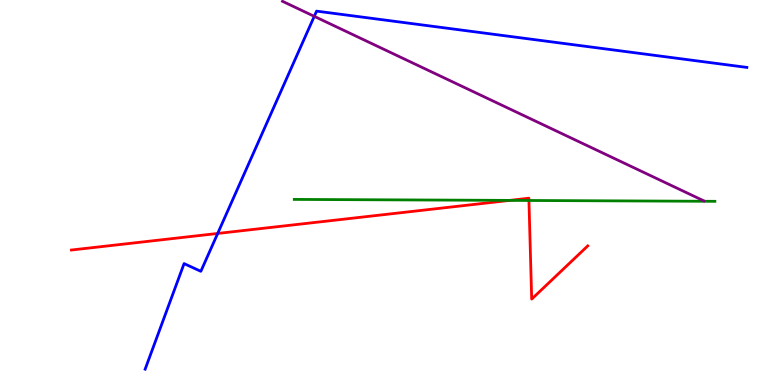[{'lines': ['blue', 'red'], 'intersections': [{'x': 2.81, 'y': 3.94}]}, {'lines': ['green', 'red'], 'intersections': [{'x': 6.58, 'y': 4.8}, {'x': 6.82, 'y': 4.79}]}, {'lines': ['purple', 'red'], 'intersections': []}, {'lines': ['blue', 'green'], 'intersections': []}, {'lines': ['blue', 'purple'], 'intersections': [{'x': 4.06, 'y': 9.58}]}, {'lines': ['green', 'purple'], 'intersections': []}]